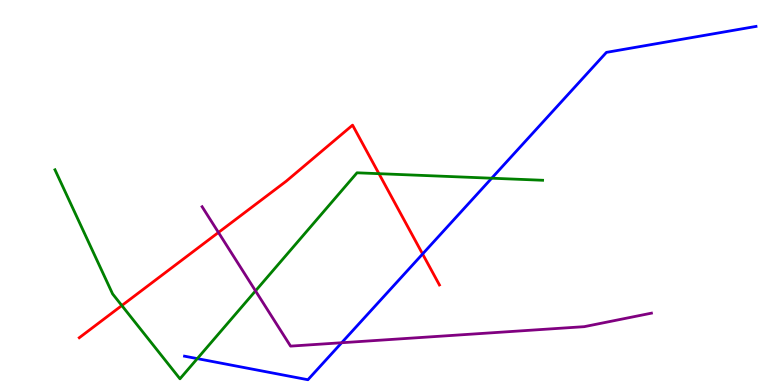[{'lines': ['blue', 'red'], 'intersections': [{'x': 5.45, 'y': 3.4}]}, {'lines': ['green', 'red'], 'intersections': [{'x': 1.57, 'y': 2.06}, {'x': 4.89, 'y': 5.49}]}, {'lines': ['purple', 'red'], 'intersections': [{'x': 2.82, 'y': 3.96}]}, {'lines': ['blue', 'green'], 'intersections': [{'x': 2.55, 'y': 0.685}, {'x': 6.34, 'y': 5.37}]}, {'lines': ['blue', 'purple'], 'intersections': [{'x': 4.41, 'y': 1.1}]}, {'lines': ['green', 'purple'], 'intersections': [{'x': 3.3, 'y': 2.44}]}]